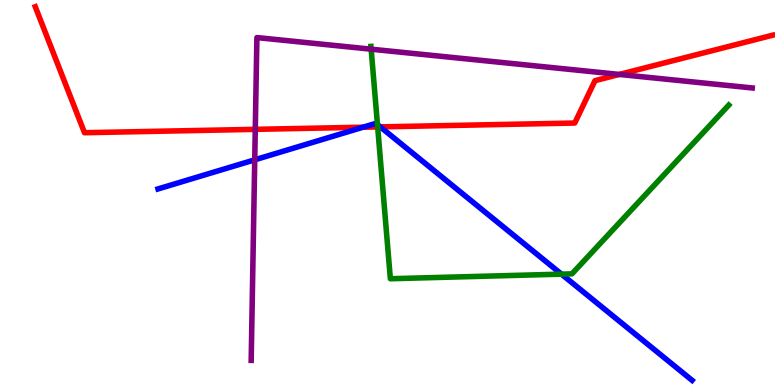[{'lines': ['blue', 'red'], 'intersections': [{'x': 4.68, 'y': 6.7}, {'x': 4.91, 'y': 6.7}]}, {'lines': ['green', 'red'], 'intersections': [{'x': 4.87, 'y': 6.7}]}, {'lines': ['purple', 'red'], 'intersections': [{'x': 3.29, 'y': 6.64}, {'x': 7.99, 'y': 8.07}]}, {'lines': ['blue', 'green'], 'intersections': [{'x': 4.87, 'y': 6.76}, {'x': 7.24, 'y': 2.88}]}, {'lines': ['blue', 'purple'], 'intersections': [{'x': 3.29, 'y': 5.85}]}, {'lines': ['green', 'purple'], 'intersections': [{'x': 4.79, 'y': 8.72}]}]